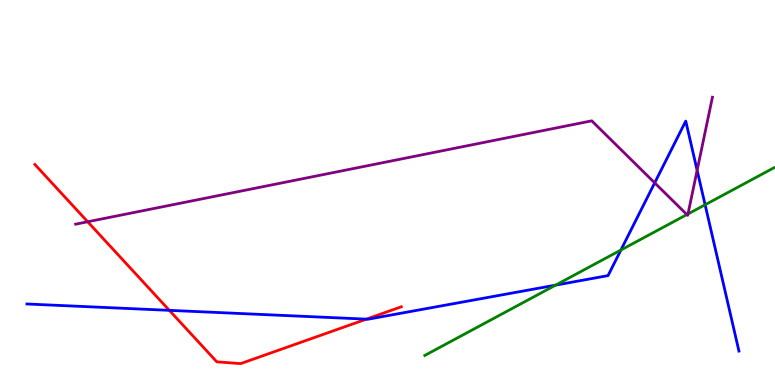[{'lines': ['blue', 'red'], 'intersections': [{'x': 2.19, 'y': 1.94}, {'x': 4.73, 'y': 1.71}]}, {'lines': ['green', 'red'], 'intersections': []}, {'lines': ['purple', 'red'], 'intersections': [{'x': 1.13, 'y': 4.24}]}, {'lines': ['blue', 'green'], 'intersections': [{'x': 7.17, 'y': 2.59}, {'x': 8.01, 'y': 3.51}, {'x': 9.1, 'y': 4.68}]}, {'lines': ['blue', 'purple'], 'intersections': [{'x': 8.45, 'y': 5.25}, {'x': 9.0, 'y': 5.58}]}, {'lines': ['green', 'purple'], 'intersections': [{'x': 8.86, 'y': 4.43}, {'x': 8.88, 'y': 4.44}]}]